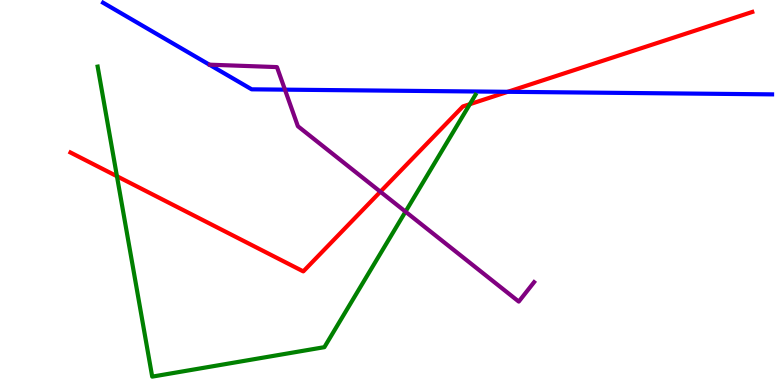[{'lines': ['blue', 'red'], 'intersections': [{'x': 6.55, 'y': 7.62}]}, {'lines': ['green', 'red'], 'intersections': [{'x': 1.51, 'y': 5.42}, {'x': 6.06, 'y': 7.29}]}, {'lines': ['purple', 'red'], 'intersections': [{'x': 4.91, 'y': 5.02}]}, {'lines': ['blue', 'green'], 'intersections': []}, {'lines': ['blue', 'purple'], 'intersections': [{'x': 3.68, 'y': 7.67}]}, {'lines': ['green', 'purple'], 'intersections': [{'x': 5.23, 'y': 4.5}]}]